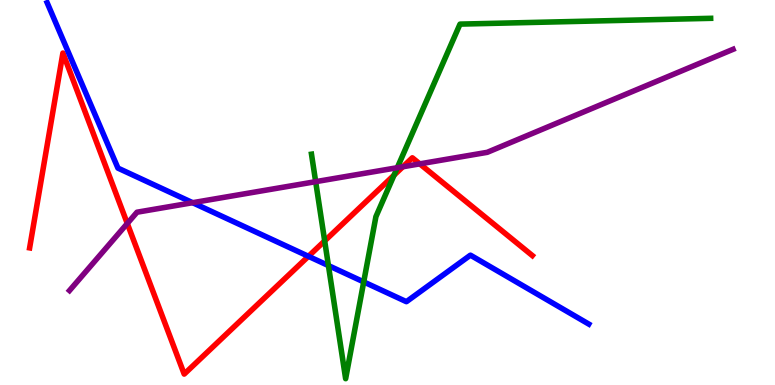[{'lines': ['blue', 'red'], 'intersections': [{'x': 3.98, 'y': 3.34}]}, {'lines': ['green', 'red'], 'intersections': [{'x': 4.19, 'y': 3.74}, {'x': 5.08, 'y': 5.45}]}, {'lines': ['purple', 'red'], 'intersections': [{'x': 1.64, 'y': 4.2}, {'x': 5.2, 'y': 5.67}, {'x': 5.42, 'y': 5.74}]}, {'lines': ['blue', 'green'], 'intersections': [{'x': 4.24, 'y': 3.1}, {'x': 4.69, 'y': 2.68}]}, {'lines': ['blue', 'purple'], 'intersections': [{'x': 2.49, 'y': 4.74}]}, {'lines': ['green', 'purple'], 'intersections': [{'x': 4.07, 'y': 5.28}, {'x': 5.13, 'y': 5.64}]}]